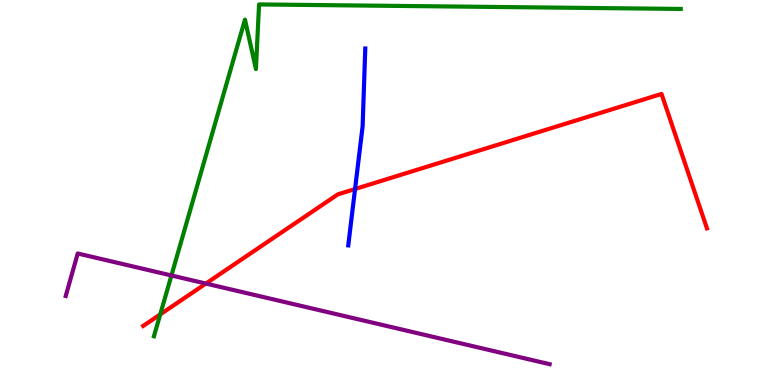[{'lines': ['blue', 'red'], 'intersections': [{'x': 4.58, 'y': 5.09}]}, {'lines': ['green', 'red'], 'intersections': [{'x': 2.07, 'y': 1.83}]}, {'lines': ['purple', 'red'], 'intersections': [{'x': 2.66, 'y': 2.63}]}, {'lines': ['blue', 'green'], 'intersections': []}, {'lines': ['blue', 'purple'], 'intersections': []}, {'lines': ['green', 'purple'], 'intersections': [{'x': 2.21, 'y': 2.84}]}]